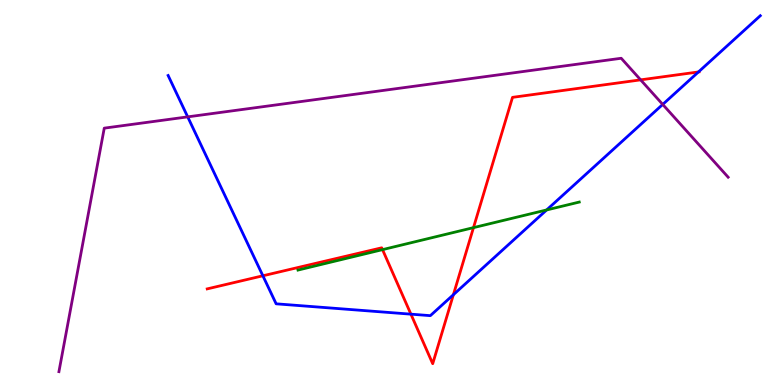[{'lines': ['blue', 'red'], 'intersections': [{'x': 3.39, 'y': 2.84}, {'x': 5.3, 'y': 1.84}, {'x': 5.85, 'y': 2.34}, {'x': 9.01, 'y': 8.13}]}, {'lines': ['green', 'red'], 'intersections': [{'x': 4.94, 'y': 3.52}, {'x': 6.11, 'y': 4.09}]}, {'lines': ['purple', 'red'], 'intersections': [{'x': 8.27, 'y': 7.93}]}, {'lines': ['blue', 'green'], 'intersections': [{'x': 7.05, 'y': 4.55}]}, {'lines': ['blue', 'purple'], 'intersections': [{'x': 2.42, 'y': 6.96}, {'x': 8.55, 'y': 7.29}]}, {'lines': ['green', 'purple'], 'intersections': []}]